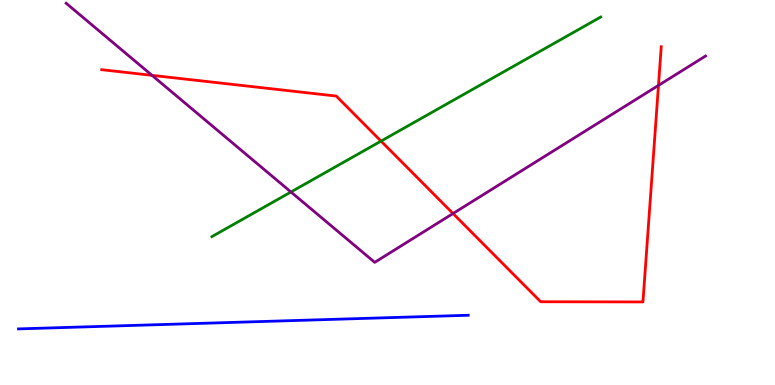[{'lines': ['blue', 'red'], 'intersections': []}, {'lines': ['green', 'red'], 'intersections': [{'x': 4.92, 'y': 6.34}]}, {'lines': ['purple', 'red'], 'intersections': [{'x': 1.96, 'y': 8.04}, {'x': 5.85, 'y': 4.45}, {'x': 8.5, 'y': 7.78}]}, {'lines': ['blue', 'green'], 'intersections': []}, {'lines': ['blue', 'purple'], 'intersections': []}, {'lines': ['green', 'purple'], 'intersections': [{'x': 3.75, 'y': 5.01}]}]